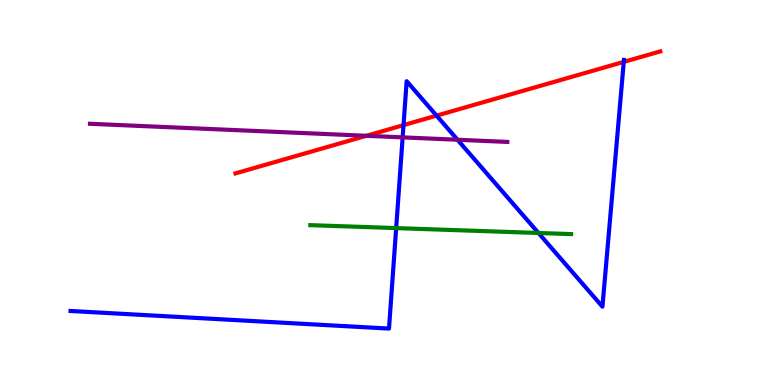[{'lines': ['blue', 'red'], 'intersections': [{'x': 5.21, 'y': 6.75}, {'x': 5.63, 'y': 7.0}, {'x': 8.05, 'y': 8.39}]}, {'lines': ['green', 'red'], 'intersections': []}, {'lines': ['purple', 'red'], 'intersections': [{'x': 4.73, 'y': 6.47}]}, {'lines': ['blue', 'green'], 'intersections': [{'x': 5.11, 'y': 4.08}, {'x': 6.95, 'y': 3.95}]}, {'lines': ['blue', 'purple'], 'intersections': [{'x': 5.2, 'y': 6.43}, {'x': 5.9, 'y': 6.37}]}, {'lines': ['green', 'purple'], 'intersections': []}]